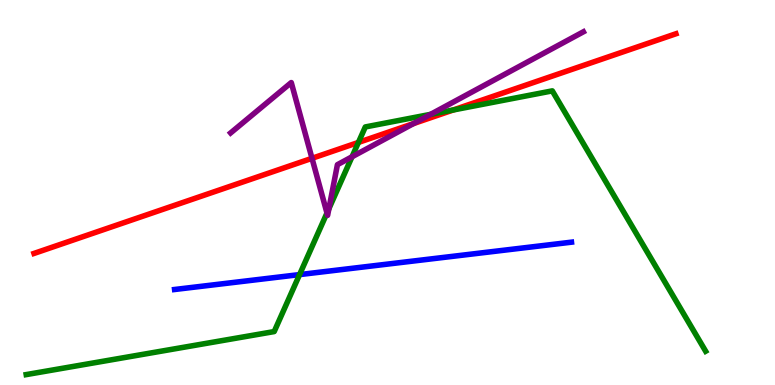[{'lines': ['blue', 'red'], 'intersections': []}, {'lines': ['green', 'red'], 'intersections': [{'x': 4.62, 'y': 6.3}, {'x': 5.85, 'y': 7.14}]}, {'lines': ['purple', 'red'], 'intersections': [{'x': 4.03, 'y': 5.89}, {'x': 5.34, 'y': 6.79}]}, {'lines': ['blue', 'green'], 'intersections': [{'x': 3.87, 'y': 2.87}]}, {'lines': ['blue', 'purple'], 'intersections': []}, {'lines': ['green', 'purple'], 'intersections': [{'x': 4.22, 'y': 4.47}, {'x': 4.24, 'y': 4.58}, {'x': 4.54, 'y': 5.93}, {'x': 5.56, 'y': 7.03}]}]